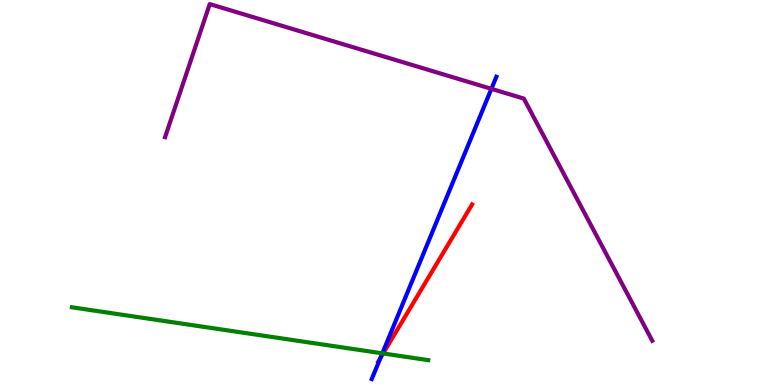[{'lines': ['blue', 'red'], 'intersections': [{'x': 4.91, 'y': 0.703}]}, {'lines': ['green', 'red'], 'intersections': [{'x': 4.94, 'y': 0.819}]}, {'lines': ['purple', 'red'], 'intersections': []}, {'lines': ['blue', 'green'], 'intersections': [{'x': 4.93, 'y': 0.822}]}, {'lines': ['blue', 'purple'], 'intersections': [{'x': 6.34, 'y': 7.69}]}, {'lines': ['green', 'purple'], 'intersections': []}]